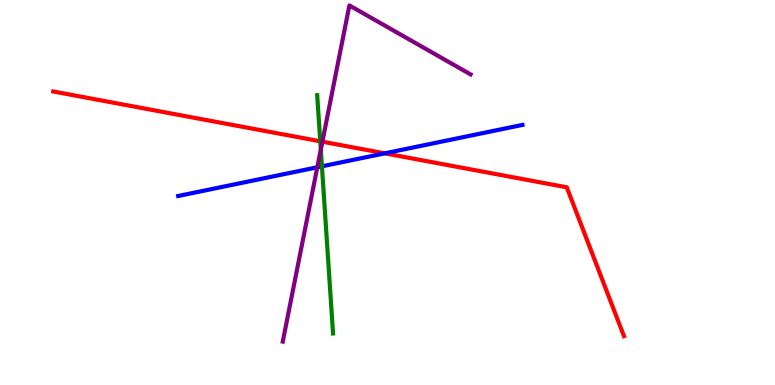[{'lines': ['blue', 'red'], 'intersections': [{'x': 4.96, 'y': 6.02}]}, {'lines': ['green', 'red'], 'intersections': [{'x': 4.13, 'y': 6.33}]}, {'lines': ['purple', 'red'], 'intersections': [{'x': 4.16, 'y': 6.32}]}, {'lines': ['blue', 'green'], 'intersections': [{'x': 4.15, 'y': 5.68}]}, {'lines': ['blue', 'purple'], 'intersections': [{'x': 4.09, 'y': 5.66}]}, {'lines': ['green', 'purple'], 'intersections': [{'x': 4.14, 'y': 6.11}]}]